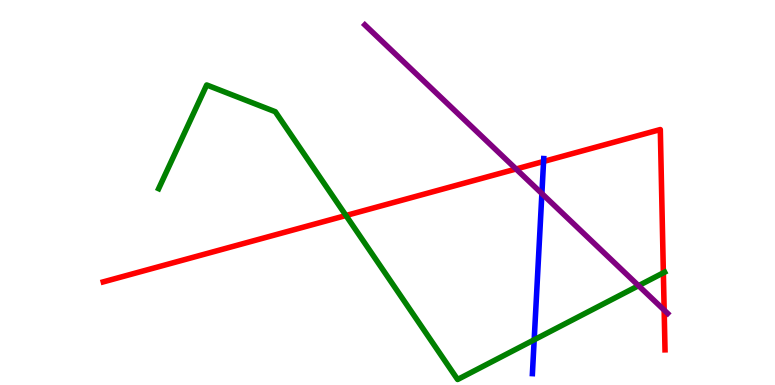[{'lines': ['blue', 'red'], 'intersections': [{'x': 7.01, 'y': 5.81}]}, {'lines': ['green', 'red'], 'intersections': [{'x': 4.46, 'y': 4.4}, {'x': 8.56, 'y': 2.91}]}, {'lines': ['purple', 'red'], 'intersections': [{'x': 6.66, 'y': 5.61}, {'x': 8.57, 'y': 1.95}]}, {'lines': ['blue', 'green'], 'intersections': [{'x': 6.89, 'y': 1.17}]}, {'lines': ['blue', 'purple'], 'intersections': [{'x': 6.99, 'y': 4.97}]}, {'lines': ['green', 'purple'], 'intersections': [{'x': 8.24, 'y': 2.58}]}]